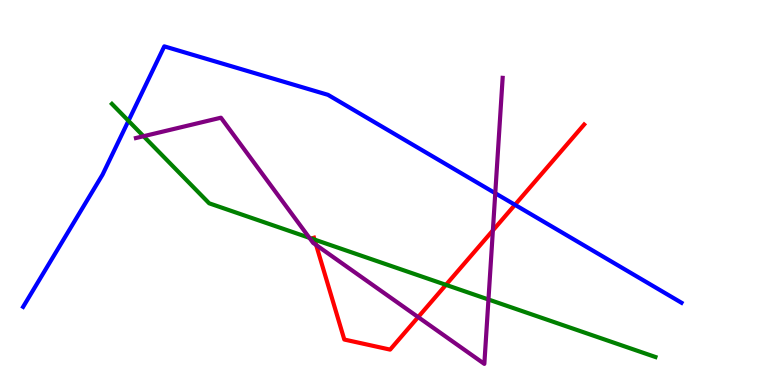[{'lines': ['blue', 'red'], 'intersections': [{'x': 6.64, 'y': 4.68}]}, {'lines': ['green', 'red'], 'intersections': [{'x': 4.06, 'y': 3.78}, {'x': 5.75, 'y': 2.6}]}, {'lines': ['purple', 'red'], 'intersections': [{'x': 4.08, 'y': 3.64}, {'x': 5.4, 'y': 1.76}, {'x': 6.36, 'y': 4.02}]}, {'lines': ['blue', 'green'], 'intersections': [{'x': 1.66, 'y': 6.86}]}, {'lines': ['blue', 'purple'], 'intersections': [{'x': 6.39, 'y': 4.98}]}, {'lines': ['green', 'purple'], 'intersections': [{'x': 1.85, 'y': 6.46}, {'x': 3.99, 'y': 3.82}, {'x': 6.3, 'y': 2.22}]}]